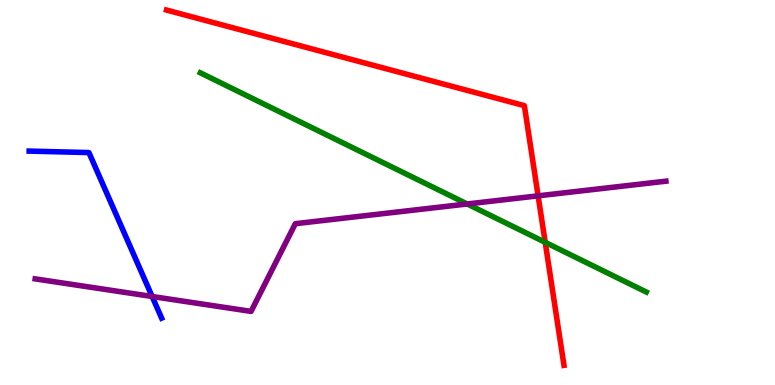[{'lines': ['blue', 'red'], 'intersections': []}, {'lines': ['green', 'red'], 'intersections': [{'x': 7.03, 'y': 3.71}]}, {'lines': ['purple', 'red'], 'intersections': [{'x': 6.94, 'y': 4.91}]}, {'lines': ['blue', 'green'], 'intersections': []}, {'lines': ['blue', 'purple'], 'intersections': [{'x': 1.96, 'y': 2.3}]}, {'lines': ['green', 'purple'], 'intersections': [{'x': 6.03, 'y': 4.7}]}]